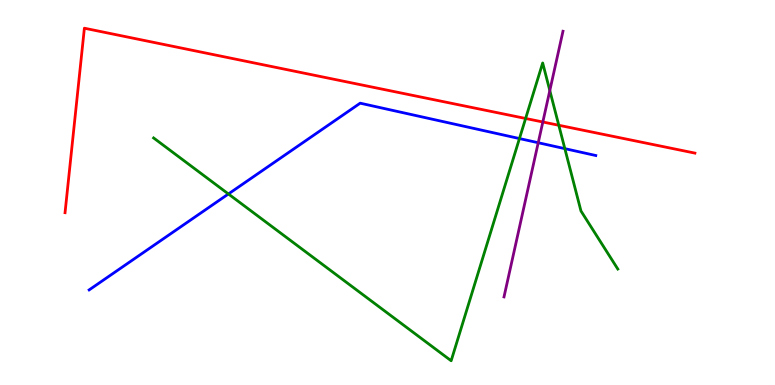[{'lines': ['blue', 'red'], 'intersections': []}, {'lines': ['green', 'red'], 'intersections': [{'x': 6.78, 'y': 6.92}, {'x': 7.21, 'y': 6.75}]}, {'lines': ['purple', 'red'], 'intersections': [{'x': 7.0, 'y': 6.83}]}, {'lines': ['blue', 'green'], 'intersections': [{'x': 2.95, 'y': 4.96}, {'x': 6.7, 'y': 6.4}, {'x': 7.29, 'y': 6.14}]}, {'lines': ['blue', 'purple'], 'intersections': [{'x': 6.94, 'y': 6.29}]}, {'lines': ['green', 'purple'], 'intersections': [{'x': 7.09, 'y': 7.65}]}]